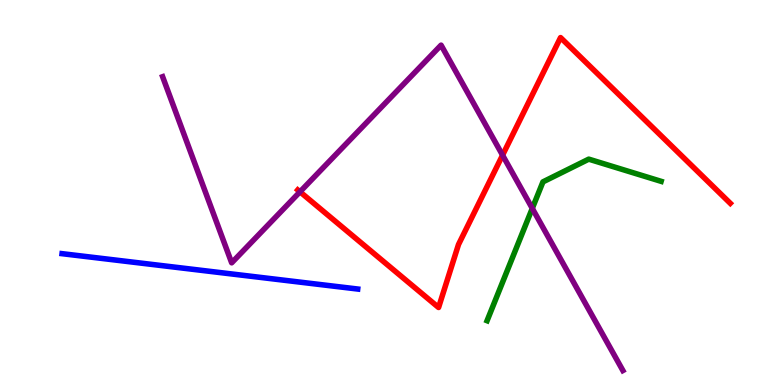[{'lines': ['blue', 'red'], 'intersections': []}, {'lines': ['green', 'red'], 'intersections': []}, {'lines': ['purple', 'red'], 'intersections': [{'x': 3.87, 'y': 5.02}, {'x': 6.48, 'y': 5.97}]}, {'lines': ['blue', 'green'], 'intersections': []}, {'lines': ['blue', 'purple'], 'intersections': []}, {'lines': ['green', 'purple'], 'intersections': [{'x': 6.87, 'y': 4.59}]}]